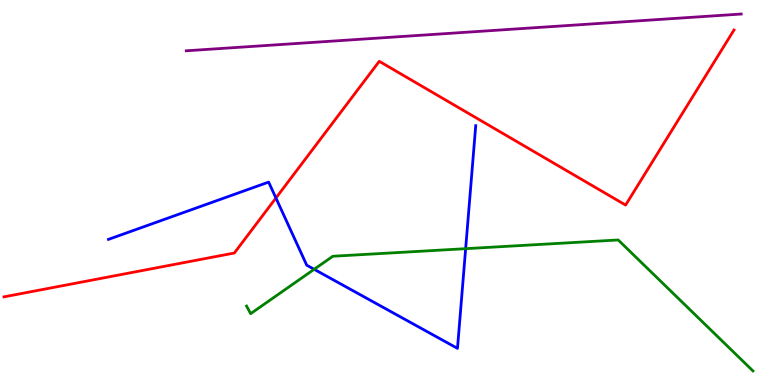[{'lines': ['blue', 'red'], 'intersections': [{'x': 3.56, 'y': 4.86}]}, {'lines': ['green', 'red'], 'intersections': []}, {'lines': ['purple', 'red'], 'intersections': []}, {'lines': ['blue', 'green'], 'intersections': [{'x': 4.05, 'y': 3.01}, {'x': 6.01, 'y': 3.54}]}, {'lines': ['blue', 'purple'], 'intersections': []}, {'lines': ['green', 'purple'], 'intersections': []}]